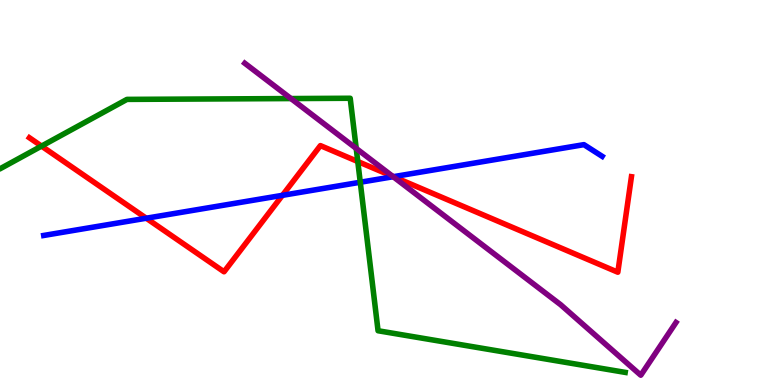[{'lines': ['blue', 'red'], 'intersections': [{'x': 1.89, 'y': 4.33}, {'x': 3.64, 'y': 4.93}, {'x': 5.08, 'y': 5.41}]}, {'lines': ['green', 'red'], 'intersections': [{'x': 0.536, 'y': 6.21}, {'x': 4.62, 'y': 5.8}]}, {'lines': ['purple', 'red'], 'intersections': [{'x': 5.07, 'y': 5.42}]}, {'lines': ['blue', 'green'], 'intersections': [{'x': 4.65, 'y': 5.27}]}, {'lines': ['blue', 'purple'], 'intersections': [{'x': 5.07, 'y': 5.41}]}, {'lines': ['green', 'purple'], 'intersections': [{'x': 3.75, 'y': 7.44}, {'x': 4.6, 'y': 6.14}]}]